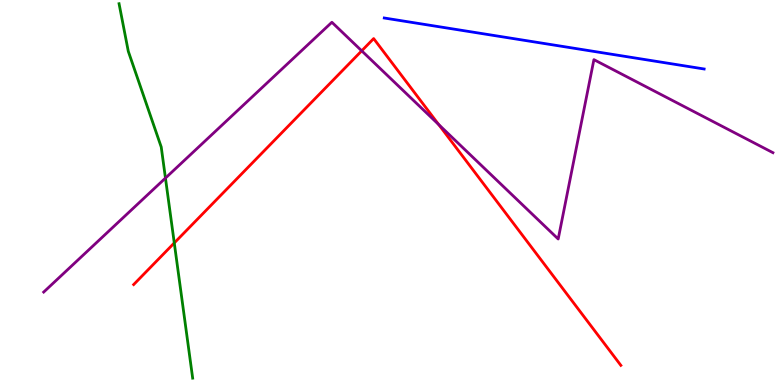[{'lines': ['blue', 'red'], 'intersections': []}, {'lines': ['green', 'red'], 'intersections': [{'x': 2.25, 'y': 3.69}]}, {'lines': ['purple', 'red'], 'intersections': [{'x': 4.67, 'y': 8.68}, {'x': 5.66, 'y': 6.77}]}, {'lines': ['blue', 'green'], 'intersections': []}, {'lines': ['blue', 'purple'], 'intersections': []}, {'lines': ['green', 'purple'], 'intersections': [{'x': 2.13, 'y': 5.37}]}]